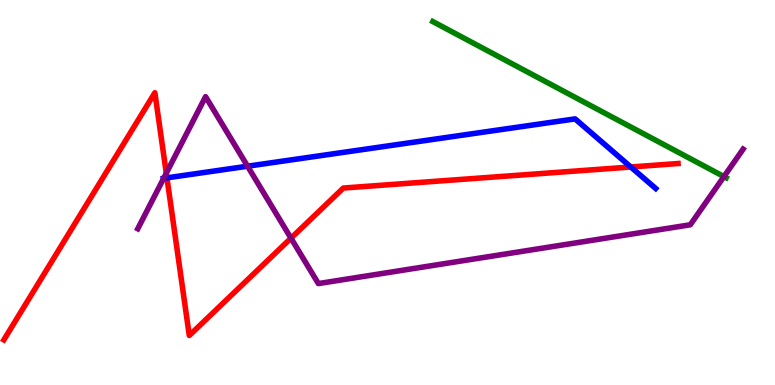[{'lines': ['blue', 'red'], 'intersections': [{'x': 2.15, 'y': 5.38}, {'x': 8.14, 'y': 5.66}]}, {'lines': ['green', 'red'], 'intersections': []}, {'lines': ['purple', 'red'], 'intersections': [{'x': 2.15, 'y': 5.5}, {'x': 3.75, 'y': 3.81}]}, {'lines': ['blue', 'green'], 'intersections': []}, {'lines': ['blue', 'purple'], 'intersections': [{'x': 2.11, 'y': 5.37}, {'x': 3.19, 'y': 5.68}]}, {'lines': ['green', 'purple'], 'intersections': [{'x': 9.34, 'y': 5.41}]}]